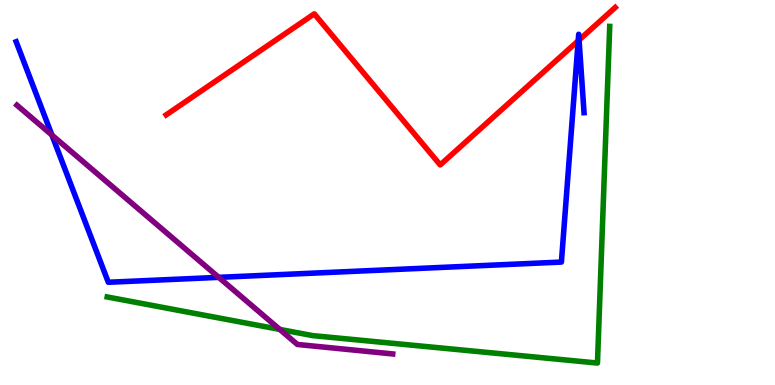[{'lines': ['blue', 'red'], 'intersections': [{'x': 7.46, 'y': 8.94}, {'x': 7.47, 'y': 8.96}]}, {'lines': ['green', 'red'], 'intersections': []}, {'lines': ['purple', 'red'], 'intersections': []}, {'lines': ['blue', 'green'], 'intersections': []}, {'lines': ['blue', 'purple'], 'intersections': [{'x': 0.67, 'y': 6.49}, {'x': 2.82, 'y': 2.8}]}, {'lines': ['green', 'purple'], 'intersections': [{'x': 3.61, 'y': 1.44}]}]